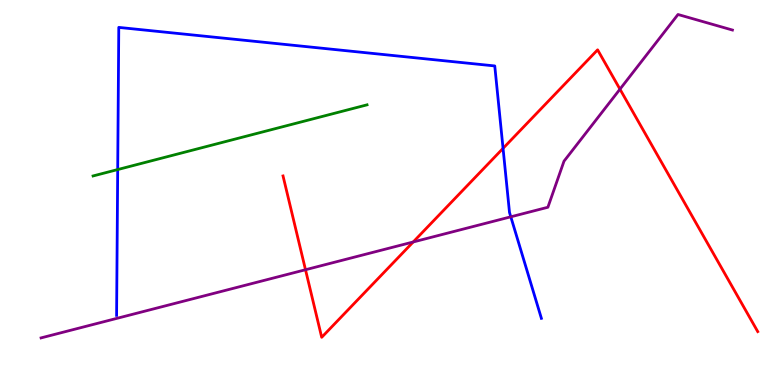[{'lines': ['blue', 'red'], 'intersections': [{'x': 6.49, 'y': 6.15}]}, {'lines': ['green', 'red'], 'intersections': []}, {'lines': ['purple', 'red'], 'intersections': [{'x': 3.94, 'y': 2.99}, {'x': 5.33, 'y': 3.71}, {'x': 8.0, 'y': 7.68}]}, {'lines': ['blue', 'green'], 'intersections': [{'x': 1.52, 'y': 5.6}]}, {'lines': ['blue', 'purple'], 'intersections': [{'x': 6.59, 'y': 4.37}]}, {'lines': ['green', 'purple'], 'intersections': []}]